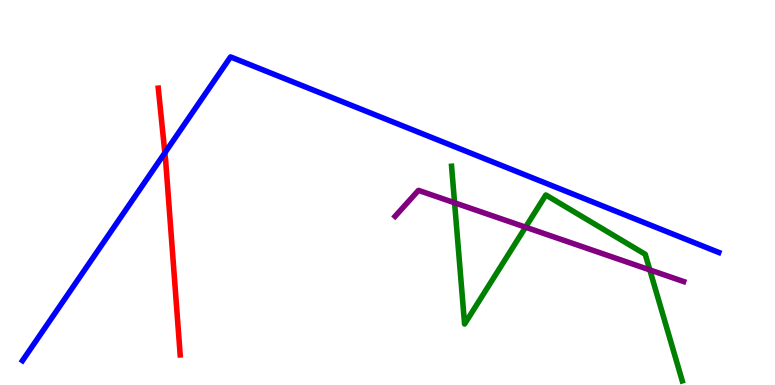[{'lines': ['blue', 'red'], 'intersections': [{'x': 2.13, 'y': 6.03}]}, {'lines': ['green', 'red'], 'intersections': []}, {'lines': ['purple', 'red'], 'intersections': []}, {'lines': ['blue', 'green'], 'intersections': []}, {'lines': ['blue', 'purple'], 'intersections': []}, {'lines': ['green', 'purple'], 'intersections': [{'x': 5.87, 'y': 4.73}, {'x': 6.78, 'y': 4.1}, {'x': 8.38, 'y': 2.99}]}]